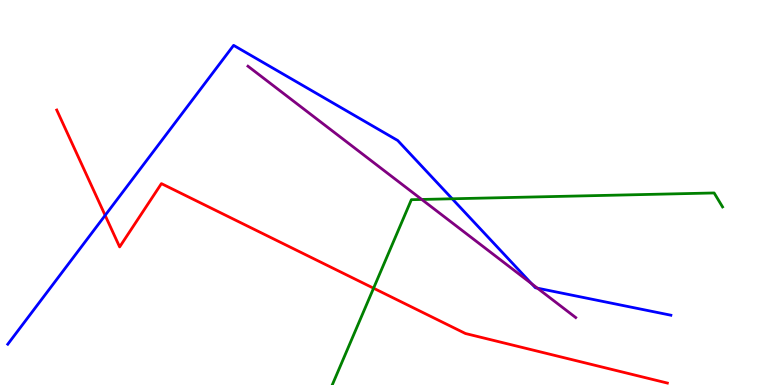[{'lines': ['blue', 'red'], 'intersections': [{'x': 1.36, 'y': 4.41}]}, {'lines': ['green', 'red'], 'intersections': [{'x': 4.82, 'y': 2.51}]}, {'lines': ['purple', 'red'], 'intersections': []}, {'lines': ['blue', 'green'], 'intersections': [{'x': 5.83, 'y': 4.84}]}, {'lines': ['blue', 'purple'], 'intersections': [{'x': 6.86, 'y': 2.63}, {'x': 6.93, 'y': 2.52}]}, {'lines': ['green', 'purple'], 'intersections': [{'x': 5.44, 'y': 4.82}]}]